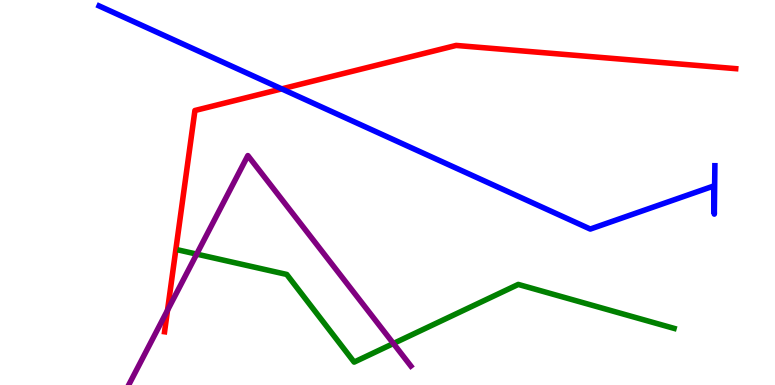[{'lines': ['blue', 'red'], 'intersections': [{'x': 3.64, 'y': 7.69}]}, {'lines': ['green', 'red'], 'intersections': []}, {'lines': ['purple', 'red'], 'intersections': [{'x': 2.16, 'y': 1.94}]}, {'lines': ['blue', 'green'], 'intersections': []}, {'lines': ['blue', 'purple'], 'intersections': []}, {'lines': ['green', 'purple'], 'intersections': [{'x': 2.54, 'y': 3.4}, {'x': 5.08, 'y': 1.08}]}]